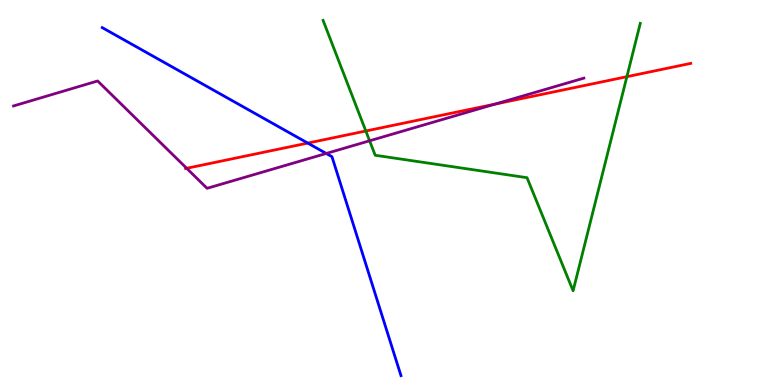[{'lines': ['blue', 'red'], 'intersections': [{'x': 3.97, 'y': 6.28}]}, {'lines': ['green', 'red'], 'intersections': [{'x': 4.72, 'y': 6.6}, {'x': 8.09, 'y': 8.01}]}, {'lines': ['purple', 'red'], 'intersections': [{'x': 2.41, 'y': 5.63}, {'x': 6.39, 'y': 7.3}]}, {'lines': ['blue', 'green'], 'intersections': []}, {'lines': ['blue', 'purple'], 'intersections': [{'x': 4.21, 'y': 6.01}]}, {'lines': ['green', 'purple'], 'intersections': [{'x': 4.77, 'y': 6.34}]}]